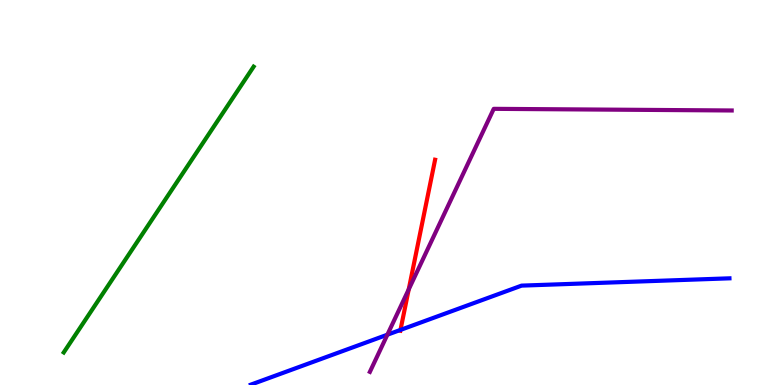[{'lines': ['blue', 'red'], 'intersections': [{'x': 5.17, 'y': 1.43}]}, {'lines': ['green', 'red'], 'intersections': []}, {'lines': ['purple', 'red'], 'intersections': [{'x': 5.27, 'y': 2.48}]}, {'lines': ['blue', 'green'], 'intersections': []}, {'lines': ['blue', 'purple'], 'intersections': [{'x': 5.0, 'y': 1.31}]}, {'lines': ['green', 'purple'], 'intersections': []}]